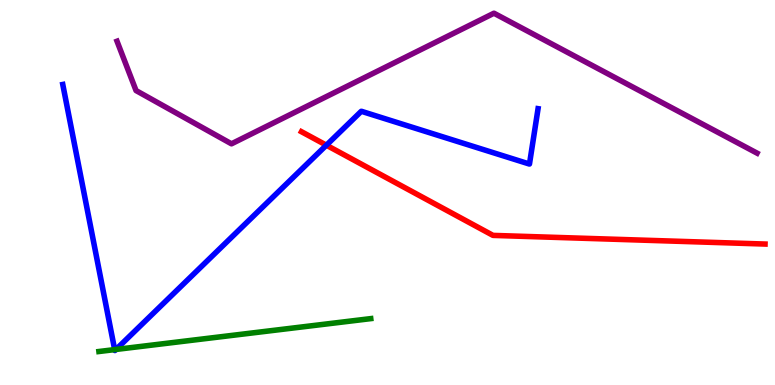[{'lines': ['blue', 'red'], 'intersections': [{'x': 4.21, 'y': 6.23}]}, {'lines': ['green', 'red'], 'intersections': []}, {'lines': ['purple', 'red'], 'intersections': []}, {'lines': ['blue', 'green'], 'intersections': [{'x': 1.48, 'y': 0.919}, {'x': 1.5, 'y': 0.924}]}, {'lines': ['blue', 'purple'], 'intersections': []}, {'lines': ['green', 'purple'], 'intersections': []}]